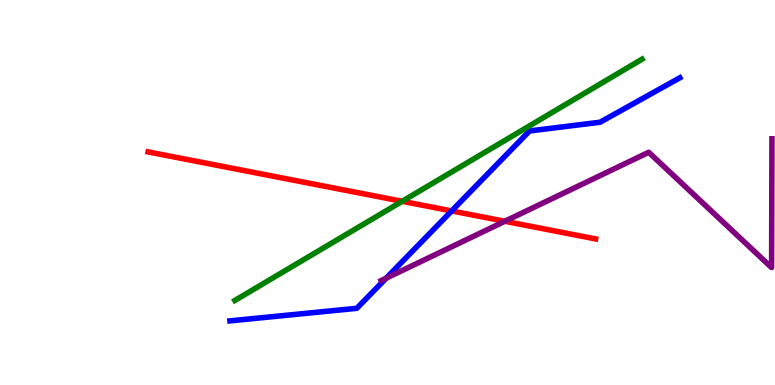[{'lines': ['blue', 'red'], 'intersections': [{'x': 5.83, 'y': 4.52}]}, {'lines': ['green', 'red'], 'intersections': [{'x': 5.19, 'y': 4.77}]}, {'lines': ['purple', 'red'], 'intersections': [{'x': 6.51, 'y': 4.25}]}, {'lines': ['blue', 'green'], 'intersections': []}, {'lines': ['blue', 'purple'], 'intersections': [{'x': 4.98, 'y': 2.77}]}, {'lines': ['green', 'purple'], 'intersections': []}]